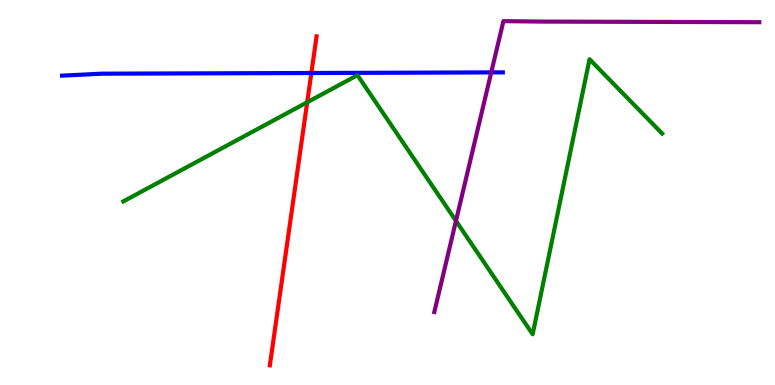[{'lines': ['blue', 'red'], 'intersections': [{'x': 4.02, 'y': 8.1}]}, {'lines': ['green', 'red'], 'intersections': [{'x': 3.96, 'y': 7.34}]}, {'lines': ['purple', 'red'], 'intersections': []}, {'lines': ['blue', 'green'], 'intersections': []}, {'lines': ['blue', 'purple'], 'intersections': [{'x': 6.34, 'y': 8.12}]}, {'lines': ['green', 'purple'], 'intersections': [{'x': 5.88, 'y': 4.26}]}]